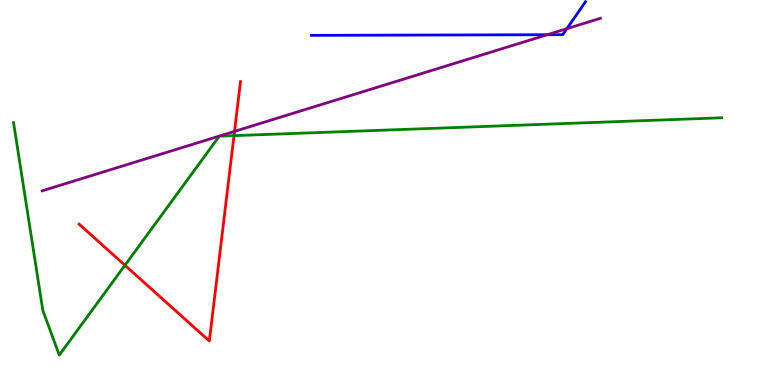[{'lines': ['blue', 'red'], 'intersections': []}, {'lines': ['green', 'red'], 'intersections': [{'x': 1.61, 'y': 3.11}, {'x': 3.02, 'y': 6.48}]}, {'lines': ['purple', 'red'], 'intersections': [{'x': 3.03, 'y': 6.59}]}, {'lines': ['blue', 'green'], 'intersections': []}, {'lines': ['blue', 'purple'], 'intersections': [{'x': 7.06, 'y': 9.1}, {'x': 7.31, 'y': 9.26}]}, {'lines': ['green', 'purple'], 'intersections': []}]